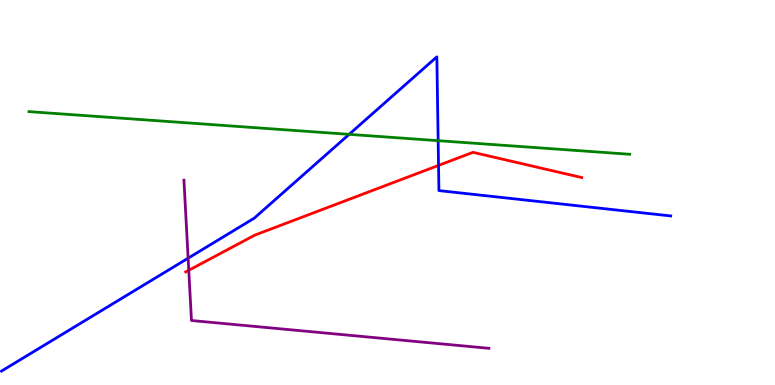[{'lines': ['blue', 'red'], 'intersections': [{'x': 5.66, 'y': 5.7}]}, {'lines': ['green', 'red'], 'intersections': []}, {'lines': ['purple', 'red'], 'intersections': [{'x': 2.44, 'y': 2.98}]}, {'lines': ['blue', 'green'], 'intersections': [{'x': 4.5, 'y': 6.51}, {'x': 5.65, 'y': 6.35}]}, {'lines': ['blue', 'purple'], 'intersections': [{'x': 2.43, 'y': 3.29}]}, {'lines': ['green', 'purple'], 'intersections': []}]